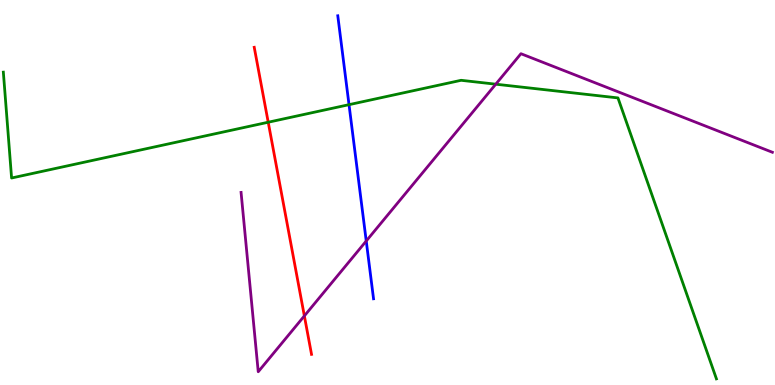[{'lines': ['blue', 'red'], 'intersections': []}, {'lines': ['green', 'red'], 'intersections': [{'x': 3.46, 'y': 6.83}]}, {'lines': ['purple', 'red'], 'intersections': [{'x': 3.93, 'y': 1.79}]}, {'lines': ['blue', 'green'], 'intersections': [{'x': 4.5, 'y': 7.28}]}, {'lines': ['blue', 'purple'], 'intersections': [{'x': 4.73, 'y': 3.74}]}, {'lines': ['green', 'purple'], 'intersections': [{'x': 6.4, 'y': 7.81}]}]